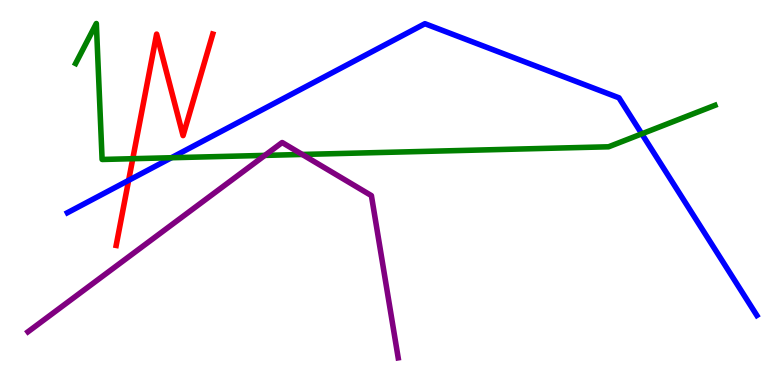[{'lines': ['blue', 'red'], 'intersections': [{'x': 1.66, 'y': 5.32}]}, {'lines': ['green', 'red'], 'intersections': [{'x': 1.71, 'y': 5.88}]}, {'lines': ['purple', 'red'], 'intersections': []}, {'lines': ['blue', 'green'], 'intersections': [{'x': 2.21, 'y': 5.9}, {'x': 8.28, 'y': 6.52}]}, {'lines': ['blue', 'purple'], 'intersections': []}, {'lines': ['green', 'purple'], 'intersections': [{'x': 3.42, 'y': 5.96}, {'x': 3.9, 'y': 5.99}]}]